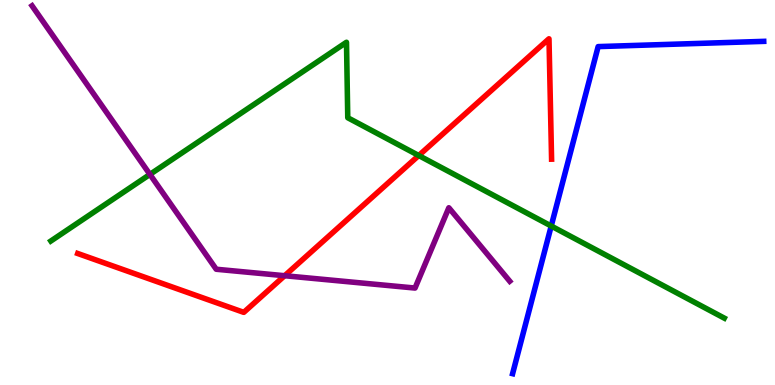[{'lines': ['blue', 'red'], 'intersections': []}, {'lines': ['green', 'red'], 'intersections': [{'x': 5.4, 'y': 5.96}]}, {'lines': ['purple', 'red'], 'intersections': [{'x': 3.67, 'y': 2.84}]}, {'lines': ['blue', 'green'], 'intersections': [{'x': 7.11, 'y': 4.13}]}, {'lines': ['blue', 'purple'], 'intersections': []}, {'lines': ['green', 'purple'], 'intersections': [{'x': 1.93, 'y': 5.47}]}]